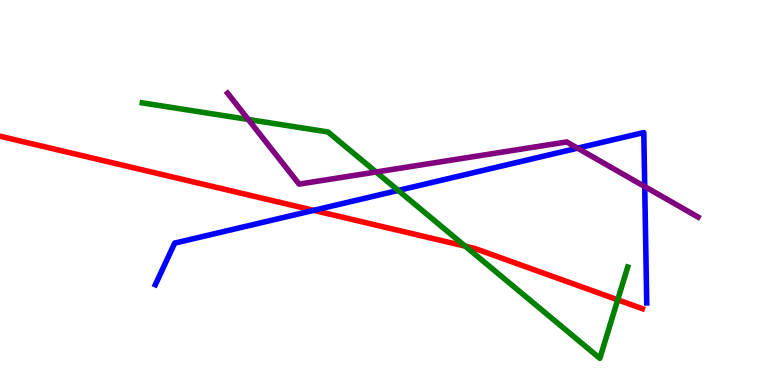[{'lines': ['blue', 'red'], 'intersections': [{'x': 4.05, 'y': 4.54}]}, {'lines': ['green', 'red'], 'intersections': [{'x': 6.0, 'y': 3.61}, {'x': 7.97, 'y': 2.21}]}, {'lines': ['purple', 'red'], 'intersections': []}, {'lines': ['blue', 'green'], 'intersections': [{'x': 5.14, 'y': 5.05}]}, {'lines': ['blue', 'purple'], 'intersections': [{'x': 7.45, 'y': 6.15}, {'x': 8.32, 'y': 5.15}]}, {'lines': ['green', 'purple'], 'intersections': [{'x': 3.2, 'y': 6.9}, {'x': 4.85, 'y': 5.53}]}]